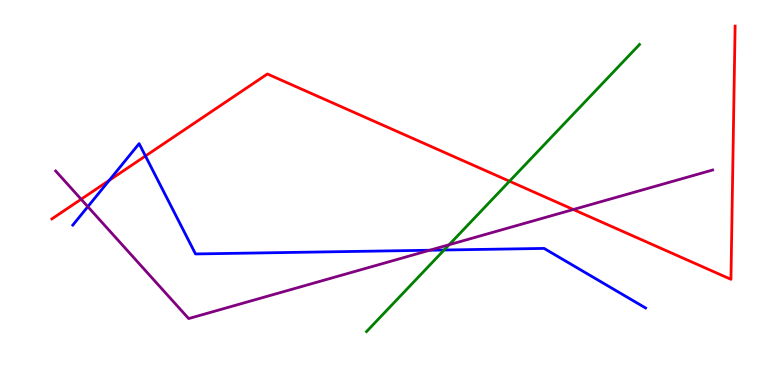[{'lines': ['blue', 'red'], 'intersections': [{'x': 1.41, 'y': 5.32}, {'x': 1.88, 'y': 5.95}]}, {'lines': ['green', 'red'], 'intersections': [{'x': 6.57, 'y': 5.29}]}, {'lines': ['purple', 'red'], 'intersections': [{'x': 1.05, 'y': 4.82}, {'x': 7.4, 'y': 4.56}]}, {'lines': ['blue', 'green'], 'intersections': [{'x': 5.73, 'y': 3.51}]}, {'lines': ['blue', 'purple'], 'intersections': [{'x': 1.13, 'y': 4.63}, {'x': 5.54, 'y': 3.5}]}, {'lines': ['green', 'purple'], 'intersections': [{'x': 5.8, 'y': 3.64}]}]